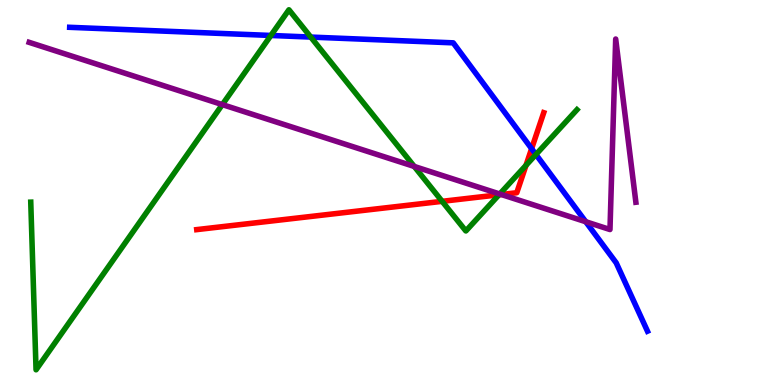[{'lines': ['blue', 'red'], 'intersections': [{'x': 6.86, 'y': 6.14}]}, {'lines': ['green', 'red'], 'intersections': [{'x': 5.71, 'y': 4.77}, {'x': 6.44, 'y': 4.94}, {'x': 6.79, 'y': 5.71}]}, {'lines': ['purple', 'red'], 'intersections': [{'x': 6.47, 'y': 4.95}]}, {'lines': ['blue', 'green'], 'intersections': [{'x': 3.5, 'y': 9.08}, {'x': 4.01, 'y': 9.04}, {'x': 6.92, 'y': 5.99}]}, {'lines': ['blue', 'purple'], 'intersections': [{'x': 7.56, 'y': 4.24}]}, {'lines': ['green', 'purple'], 'intersections': [{'x': 2.87, 'y': 7.28}, {'x': 5.35, 'y': 5.68}, {'x': 6.45, 'y': 4.96}]}]